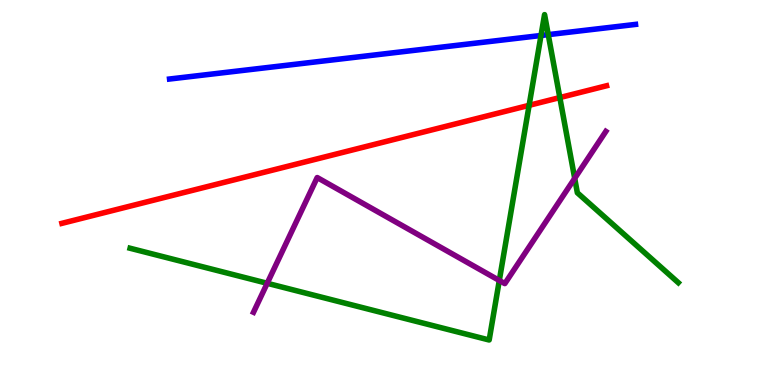[{'lines': ['blue', 'red'], 'intersections': []}, {'lines': ['green', 'red'], 'intersections': [{'x': 6.83, 'y': 7.26}, {'x': 7.22, 'y': 7.47}]}, {'lines': ['purple', 'red'], 'intersections': []}, {'lines': ['blue', 'green'], 'intersections': [{'x': 6.98, 'y': 9.08}, {'x': 7.07, 'y': 9.1}]}, {'lines': ['blue', 'purple'], 'intersections': []}, {'lines': ['green', 'purple'], 'intersections': [{'x': 3.45, 'y': 2.64}, {'x': 6.44, 'y': 2.71}, {'x': 7.42, 'y': 5.37}]}]